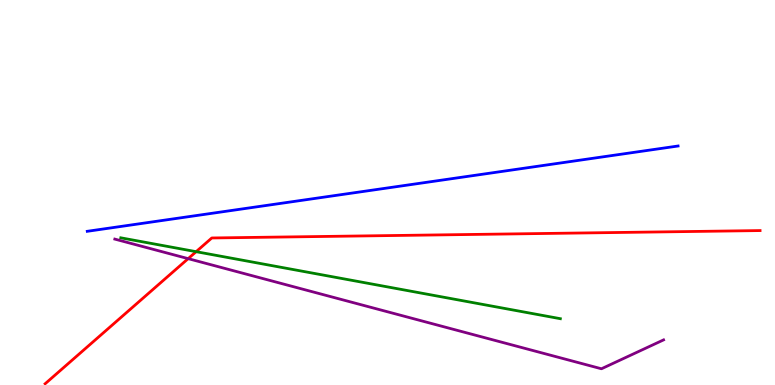[{'lines': ['blue', 'red'], 'intersections': []}, {'lines': ['green', 'red'], 'intersections': [{'x': 2.53, 'y': 3.46}]}, {'lines': ['purple', 'red'], 'intersections': [{'x': 2.43, 'y': 3.28}]}, {'lines': ['blue', 'green'], 'intersections': []}, {'lines': ['blue', 'purple'], 'intersections': []}, {'lines': ['green', 'purple'], 'intersections': []}]